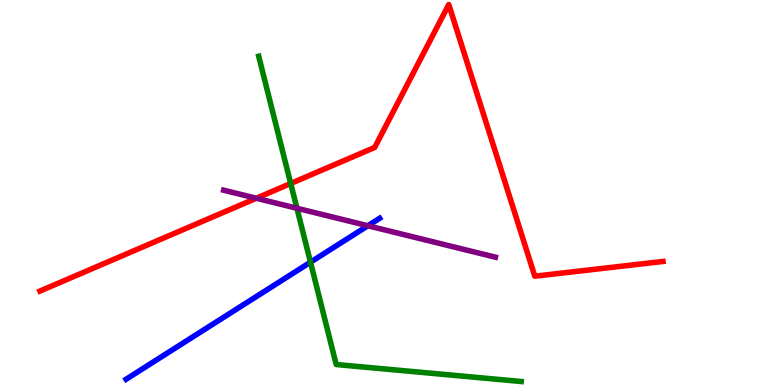[{'lines': ['blue', 'red'], 'intersections': []}, {'lines': ['green', 'red'], 'intersections': [{'x': 3.75, 'y': 5.23}]}, {'lines': ['purple', 'red'], 'intersections': [{'x': 3.31, 'y': 4.85}]}, {'lines': ['blue', 'green'], 'intersections': [{'x': 4.01, 'y': 3.19}]}, {'lines': ['blue', 'purple'], 'intersections': [{'x': 4.75, 'y': 4.14}]}, {'lines': ['green', 'purple'], 'intersections': [{'x': 3.83, 'y': 4.59}]}]